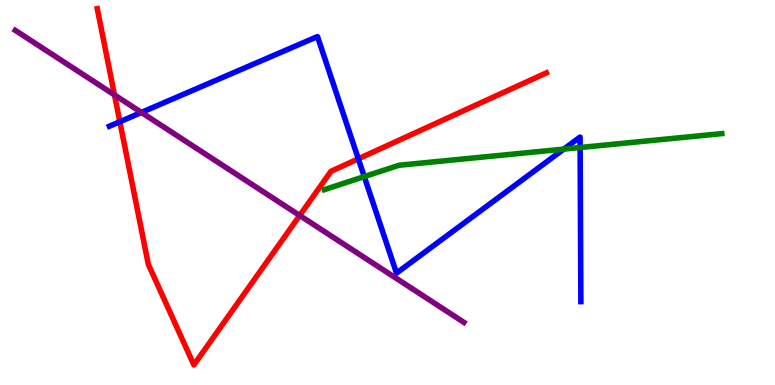[{'lines': ['blue', 'red'], 'intersections': [{'x': 1.55, 'y': 6.84}, {'x': 4.62, 'y': 5.87}]}, {'lines': ['green', 'red'], 'intersections': []}, {'lines': ['purple', 'red'], 'intersections': [{'x': 1.48, 'y': 7.53}, {'x': 3.87, 'y': 4.4}]}, {'lines': ['blue', 'green'], 'intersections': [{'x': 4.7, 'y': 5.41}, {'x': 7.28, 'y': 6.13}, {'x': 7.49, 'y': 6.17}]}, {'lines': ['blue', 'purple'], 'intersections': [{'x': 1.82, 'y': 7.08}]}, {'lines': ['green', 'purple'], 'intersections': []}]